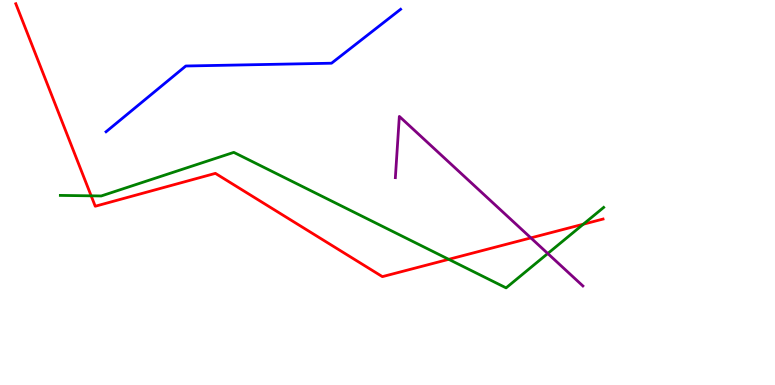[{'lines': ['blue', 'red'], 'intersections': []}, {'lines': ['green', 'red'], 'intersections': [{'x': 1.18, 'y': 4.91}, {'x': 5.79, 'y': 3.26}, {'x': 7.53, 'y': 4.18}]}, {'lines': ['purple', 'red'], 'intersections': [{'x': 6.85, 'y': 3.82}]}, {'lines': ['blue', 'green'], 'intersections': []}, {'lines': ['blue', 'purple'], 'intersections': []}, {'lines': ['green', 'purple'], 'intersections': [{'x': 7.07, 'y': 3.42}]}]